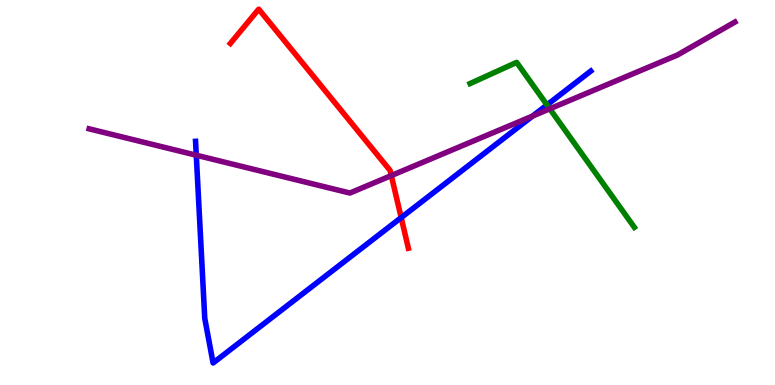[{'lines': ['blue', 'red'], 'intersections': [{'x': 5.18, 'y': 4.35}]}, {'lines': ['green', 'red'], 'intersections': []}, {'lines': ['purple', 'red'], 'intersections': [{'x': 5.05, 'y': 5.44}]}, {'lines': ['blue', 'green'], 'intersections': [{'x': 7.06, 'y': 7.28}]}, {'lines': ['blue', 'purple'], 'intersections': [{'x': 2.53, 'y': 5.97}, {'x': 6.87, 'y': 6.99}]}, {'lines': ['green', 'purple'], 'intersections': [{'x': 7.09, 'y': 7.17}]}]